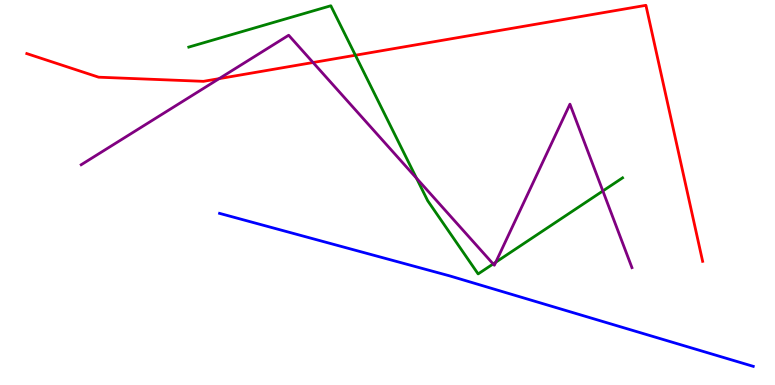[{'lines': ['blue', 'red'], 'intersections': []}, {'lines': ['green', 'red'], 'intersections': [{'x': 4.59, 'y': 8.57}]}, {'lines': ['purple', 'red'], 'intersections': [{'x': 2.83, 'y': 7.96}, {'x': 4.04, 'y': 8.38}]}, {'lines': ['blue', 'green'], 'intersections': []}, {'lines': ['blue', 'purple'], 'intersections': []}, {'lines': ['green', 'purple'], 'intersections': [{'x': 5.37, 'y': 5.37}, {'x': 6.36, 'y': 3.14}, {'x': 6.4, 'y': 3.19}, {'x': 7.78, 'y': 5.04}]}]